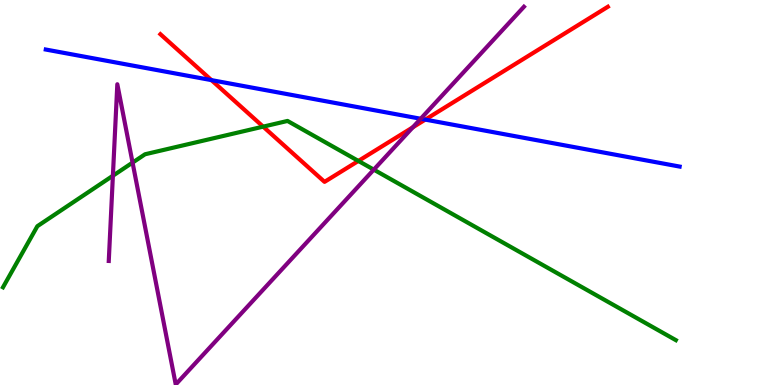[{'lines': ['blue', 'red'], 'intersections': [{'x': 2.73, 'y': 7.92}, {'x': 5.49, 'y': 6.89}]}, {'lines': ['green', 'red'], 'intersections': [{'x': 3.4, 'y': 6.71}, {'x': 4.62, 'y': 5.82}]}, {'lines': ['purple', 'red'], 'intersections': [{'x': 5.33, 'y': 6.69}]}, {'lines': ['blue', 'green'], 'intersections': []}, {'lines': ['blue', 'purple'], 'intersections': [{'x': 5.43, 'y': 6.92}]}, {'lines': ['green', 'purple'], 'intersections': [{'x': 1.46, 'y': 5.44}, {'x': 1.71, 'y': 5.78}, {'x': 4.82, 'y': 5.59}]}]